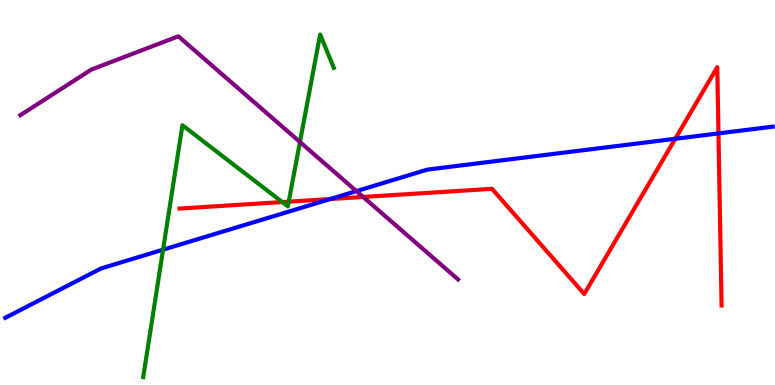[{'lines': ['blue', 'red'], 'intersections': [{'x': 4.26, 'y': 4.83}, {'x': 8.71, 'y': 6.4}, {'x': 9.27, 'y': 6.53}]}, {'lines': ['green', 'red'], 'intersections': [{'x': 3.64, 'y': 4.75}, {'x': 3.73, 'y': 4.76}]}, {'lines': ['purple', 'red'], 'intersections': [{'x': 4.69, 'y': 4.88}]}, {'lines': ['blue', 'green'], 'intersections': [{'x': 2.1, 'y': 3.52}]}, {'lines': ['blue', 'purple'], 'intersections': [{'x': 4.6, 'y': 5.04}]}, {'lines': ['green', 'purple'], 'intersections': [{'x': 3.87, 'y': 6.31}]}]